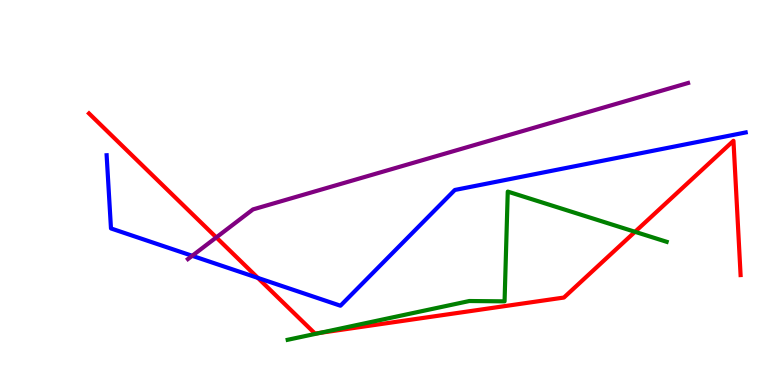[{'lines': ['blue', 'red'], 'intersections': [{'x': 3.33, 'y': 2.78}]}, {'lines': ['green', 'red'], 'intersections': [{'x': 4.13, 'y': 1.36}, {'x': 8.19, 'y': 3.98}]}, {'lines': ['purple', 'red'], 'intersections': [{'x': 2.79, 'y': 3.83}]}, {'lines': ['blue', 'green'], 'intersections': []}, {'lines': ['blue', 'purple'], 'intersections': [{'x': 2.48, 'y': 3.36}]}, {'lines': ['green', 'purple'], 'intersections': []}]